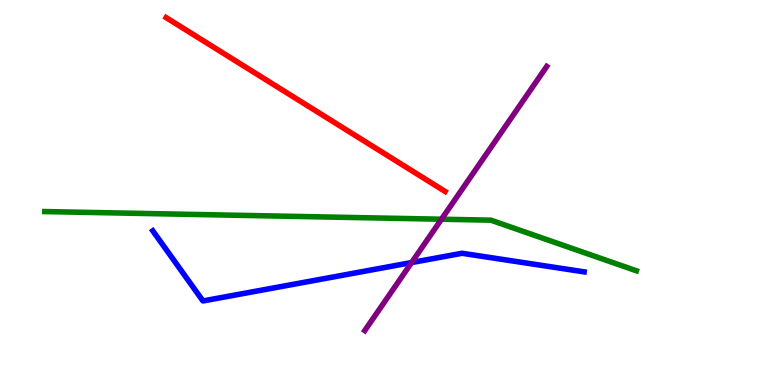[{'lines': ['blue', 'red'], 'intersections': []}, {'lines': ['green', 'red'], 'intersections': []}, {'lines': ['purple', 'red'], 'intersections': []}, {'lines': ['blue', 'green'], 'intersections': []}, {'lines': ['blue', 'purple'], 'intersections': [{'x': 5.31, 'y': 3.18}]}, {'lines': ['green', 'purple'], 'intersections': [{'x': 5.7, 'y': 4.31}]}]